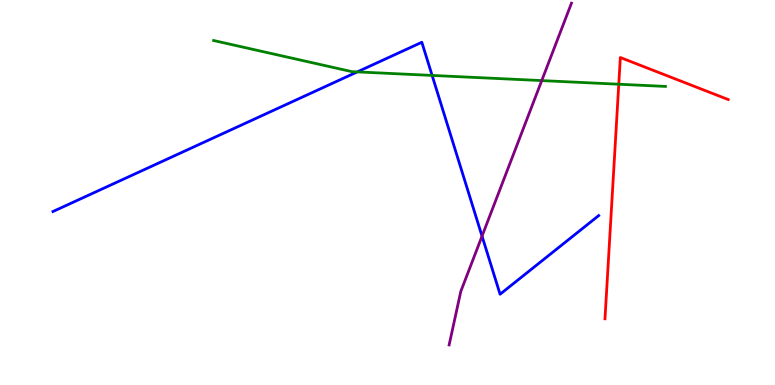[{'lines': ['blue', 'red'], 'intersections': []}, {'lines': ['green', 'red'], 'intersections': [{'x': 7.98, 'y': 7.81}]}, {'lines': ['purple', 'red'], 'intersections': []}, {'lines': ['blue', 'green'], 'intersections': [{'x': 4.61, 'y': 8.13}, {'x': 5.58, 'y': 8.04}]}, {'lines': ['blue', 'purple'], 'intersections': [{'x': 6.22, 'y': 3.87}]}, {'lines': ['green', 'purple'], 'intersections': [{'x': 6.99, 'y': 7.91}]}]